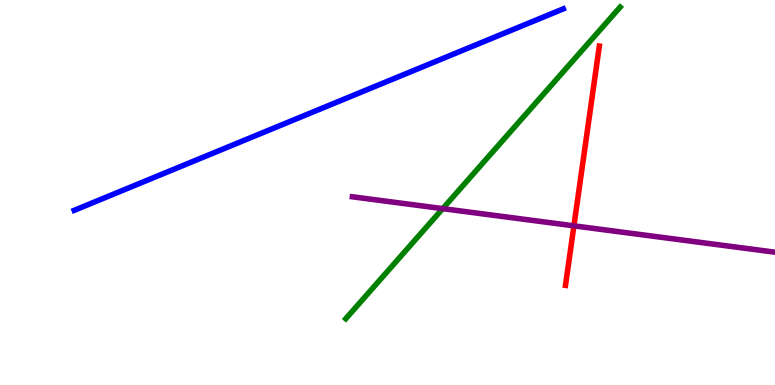[{'lines': ['blue', 'red'], 'intersections': []}, {'lines': ['green', 'red'], 'intersections': []}, {'lines': ['purple', 'red'], 'intersections': [{'x': 7.41, 'y': 4.13}]}, {'lines': ['blue', 'green'], 'intersections': []}, {'lines': ['blue', 'purple'], 'intersections': []}, {'lines': ['green', 'purple'], 'intersections': [{'x': 5.71, 'y': 4.58}]}]